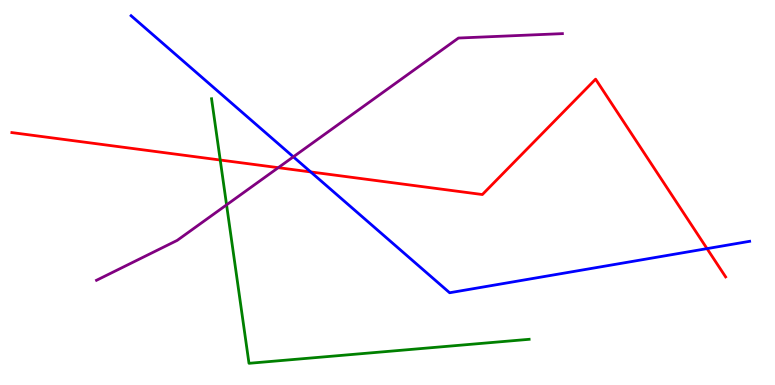[{'lines': ['blue', 'red'], 'intersections': [{'x': 4.01, 'y': 5.53}, {'x': 9.12, 'y': 3.54}]}, {'lines': ['green', 'red'], 'intersections': [{'x': 2.84, 'y': 5.84}]}, {'lines': ['purple', 'red'], 'intersections': [{'x': 3.59, 'y': 5.65}]}, {'lines': ['blue', 'green'], 'intersections': []}, {'lines': ['blue', 'purple'], 'intersections': [{'x': 3.79, 'y': 5.93}]}, {'lines': ['green', 'purple'], 'intersections': [{'x': 2.92, 'y': 4.68}]}]